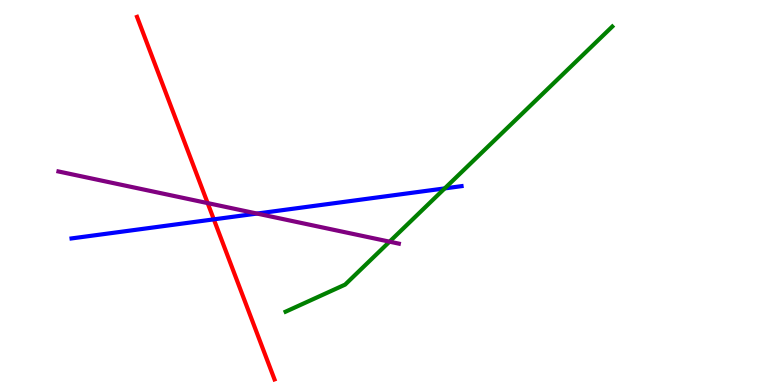[{'lines': ['blue', 'red'], 'intersections': [{'x': 2.76, 'y': 4.3}]}, {'lines': ['green', 'red'], 'intersections': []}, {'lines': ['purple', 'red'], 'intersections': [{'x': 2.68, 'y': 4.72}]}, {'lines': ['blue', 'green'], 'intersections': [{'x': 5.74, 'y': 5.11}]}, {'lines': ['blue', 'purple'], 'intersections': [{'x': 3.32, 'y': 4.45}]}, {'lines': ['green', 'purple'], 'intersections': [{'x': 5.03, 'y': 3.72}]}]